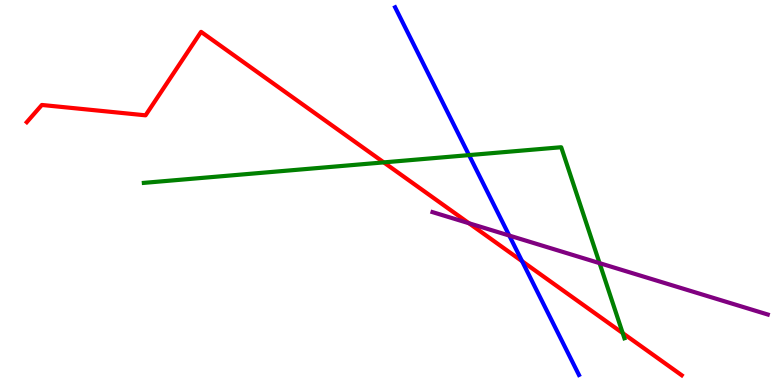[{'lines': ['blue', 'red'], 'intersections': [{'x': 6.74, 'y': 3.22}]}, {'lines': ['green', 'red'], 'intersections': [{'x': 4.95, 'y': 5.78}, {'x': 8.03, 'y': 1.35}]}, {'lines': ['purple', 'red'], 'intersections': [{'x': 6.05, 'y': 4.2}]}, {'lines': ['blue', 'green'], 'intersections': [{'x': 6.05, 'y': 5.97}]}, {'lines': ['blue', 'purple'], 'intersections': [{'x': 6.57, 'y': 3.88}]}, {'lines': ['green', 'purple'], 'intersections': [{'x': 7.74, 'y': 3.17}]}]